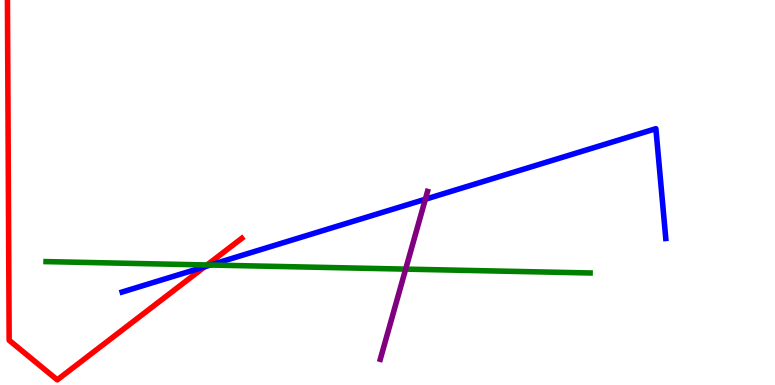[{'lines': ['blue', 'red'], 'intersections': [{'x': 2.64, 'y': 3.07}]}, {'lines': ['green', 'red'], 'intersections': [{'x': 2.67, 'y': 3.12}]}, {'lines': ['purple', 'red'], 'intersections': []}, {'lines': ['blue', 'green'], 'intersections': [{'x': 2.71, 'y': 3.12}]}, {'lines': ['blue', 'purple'], 'intersections': [{'x': 5.49, 'y': 4.82}]}, {'lines': ['green', 'purple'], 'intersections': [{'x': 5.23, 'y': 3.01}]}]